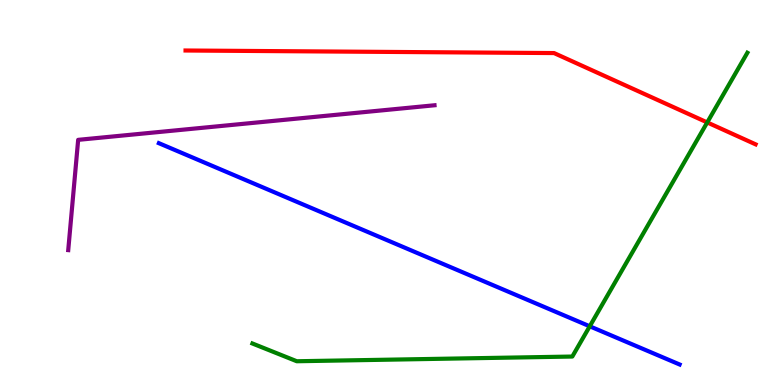[{'lines': ['blue', 'red'], 'intersections': []}, {'lines': ['green', 'red'], 'intersections': [{'x': 9.13, 'y': 6.82}]}, {'lines': ['purple', 'red'], 'intersections': []}, {'lines': ['blue', 'green'], 'intersections': [{'x': 7.61, 'y': 1.52}]}, {'lines': ['blue', 'purple'], 'intersections': []}, {'lines': ['green', 'purple'], 'intersections': []}]